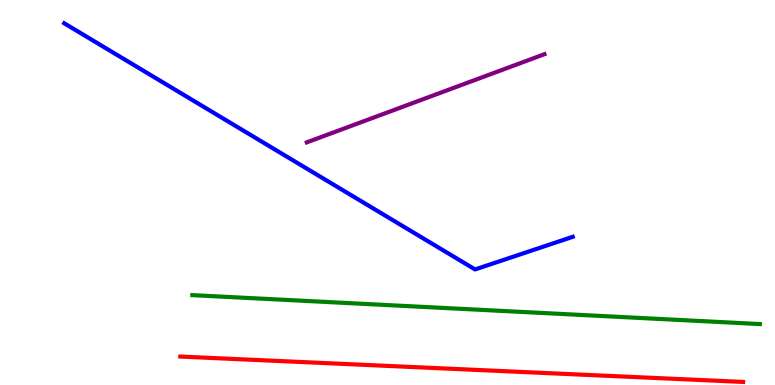[{'lines': ['blue', 'red'], 'intersections': []}, {'lines': ['green', 'red'], 'intersections': []}, {'lines': ['purple', 'red'], 'intersections': []}, {'lines': ['blue', 'green'], 'intersections': []}, {'lines': ['blue', 'purple'], 'intersections': []}, {'lines': ['green', 'purple'], 'intersections': []}]